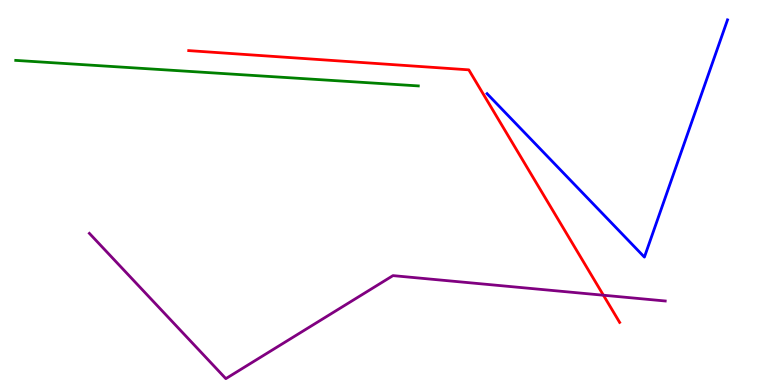[{'lines': ['blue', 'red'], 'intersections': []}, {'lines': ['green', 'red'], 'intersections': []}, {'lines': ['purple', 'red'], 'intersections': [{'x': 7.79, 'y': 2.33}]}, {'lines': ['blue', 'green'], 'intersections': []}, {'lines': ['blue', 'purple'], 'intersections': []}, {'lines': ['green', 'purple'], 'intersections': []}]